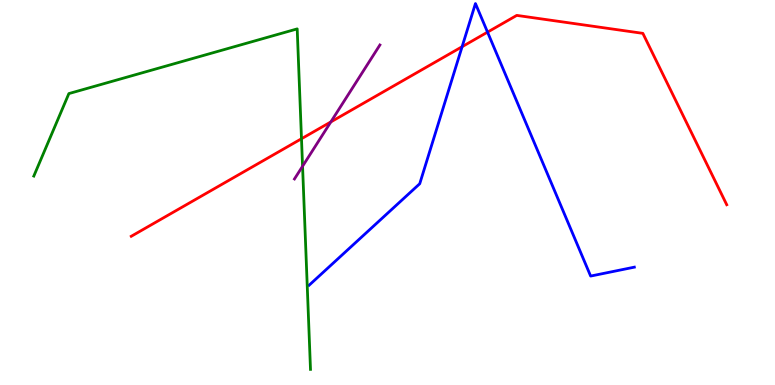[{'lines': ['blue', 'red'], 'intersections': [{'x': 5.96, 'y': 8.79}, {'x': 6.29, 'y': 9.17}]}, {'lines': ['green', 'red'], 'intersections': [{'x': 3.89, 'y': 6.4}]}, {'lines': ['purple', 'red'], 'intersections': [{'x': 4.27, 'y': 6.83}]}, {'lines': ['blue', 'green'], 'intersections': []}, {'lines': ['blue', 'purple'], 'intersections': []}, {'lines': ['green', 'purple'], 'intersections': [{'x': 3.9, 'y': 5.68}]}]